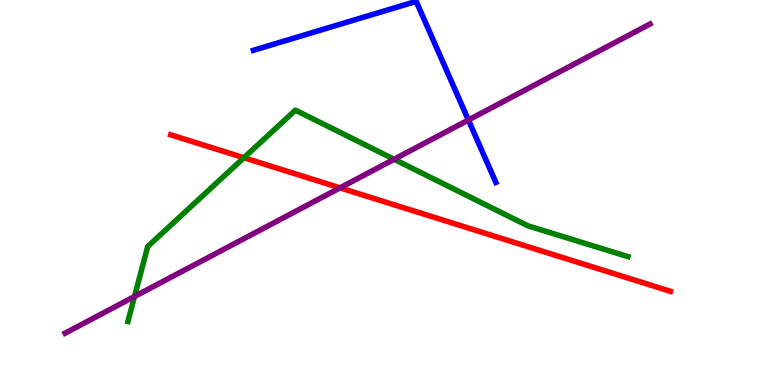[{'lines': ['blue', 'red'], 'intersections': []}, {'lines': ['green', 'red'], 'intersections': [{'x': 3.15, 'y': 5.9}]}, {'lines': ['purple', 'red'], 'intersections': [{'x': 4.39, 'y': 5.12}]}, {'lines': ['blue', 'green'], 'intersections': []}, {'lines': ['blue', 'purple'], 'intersections': [{'x': 6.04, 'y': 6.88}]}, {'lines': ['green', 'purple'], 'intersections': [{'x': 1.74, 'y': 2.3}, {'x': 5.09, 'y': 5.86}]}]